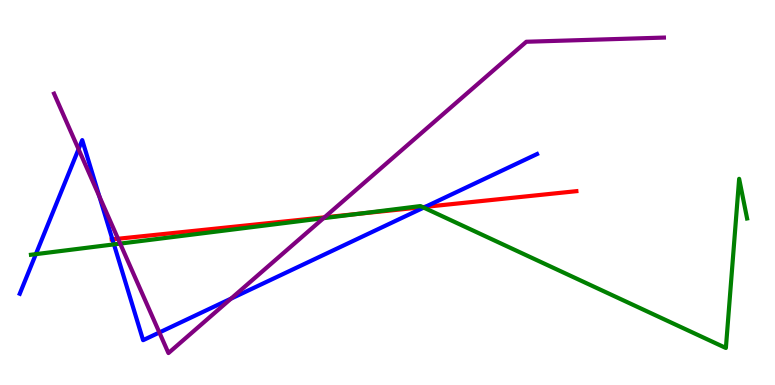[{'lines': ['blue', 'red'], 'intersections': [{'x': 1.45, 'y': 3.78}, {'x': 5.49, 'y': 4.63}]}, {'lines': ['green', 'red'], 'intersections': [{'x': 4.63, 'y': 4.45}, {'x': 5.45, 'y': 4.62}]}, {'lines': ['purple', 'red'], 'intersections': [{'x': 1.52, 'y': 3.8}, {'x': 4.19, 'y': 4.36}]}, {'lines': ['blue', 'green'], 'intersections': [{'x': 0.463, 'y': 3.4}, {'x': 1.47, 'y': 3.65}, {'x': 5.47, 'y': 4.61}]}, {'lines': ['blue', 'purple'], 'intersections': [{'x': 1.01, 'y': 6.13}, {'x': 1.28, 'y': 4.9}, {'x': 2.06, 'y': 1.36}, {'x': 2.98, 'y': 2.24}]}, {'lines': ['green', 'purple'], 'intersections': [{'x': 1.55, 'y': 3.67}, {'x': 4.17, 'y': 4.33}]}]